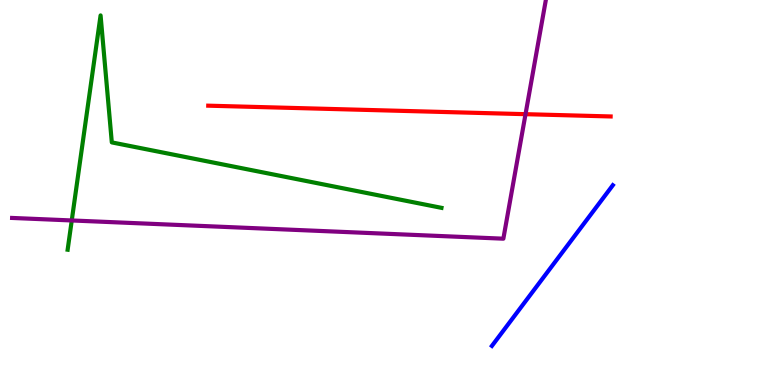[{'lines': ['blue', 'red'], 'intersections': []}, {'lines': ['green', 'red'], 'intersections': []}, {'lines': ['purple', 'red'], 'intersections': [{'x': 6.78, 'y': 7.03}]}, {'lines': ['blue', 'green'], 'intersections': []}, {'lines': ['blue', 'purple'], 'intersections': []}, {'lines': ['green', 'purple'], 'intersections': [{'x': 0.926, 'y': 4.27}]}]